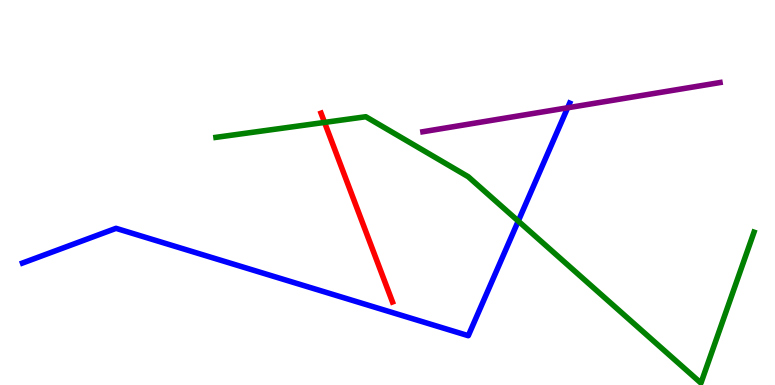[{'lines': ['blue', 'red'], 'intersections': []}, {'lines': ['green', 'red'], 'intersections': [{'x': 4.19, 'y': 6.82}]}, {'lines': ['purple', 'red'], 'intersections': []}, {'lines': ['blue', 'green'], 'intersections': [{'x': 6.69, 'y': 4.26}]}, {'lines': ['blue', 'purple'], 'intersections': [{'x': 7.32, 'y': 7.2}]}, {'lines': ['green', 'purple'], 'intersections': []}]